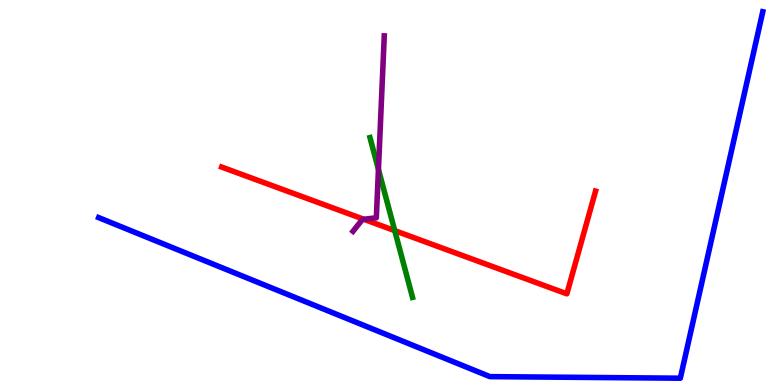[{'lines': ['blue', 'red'], 'intersections': []}, {'lines': ['green', 'red'], 'intersections': [{'x': 5.09, 'y': 4.01}]}, {'lines': ['purple', 'red'], 'intersections': [{'x': 4.7, 'y': 4.3}]}, {'lines': ['blue', 'green'], 'intersections': []}, {'lines': ['blue', 'purple'], 'intersections': []}, {'lines': ['green', 'purple'], 'intersections': [{'x': 4.88, 'y': 5.6}]}]